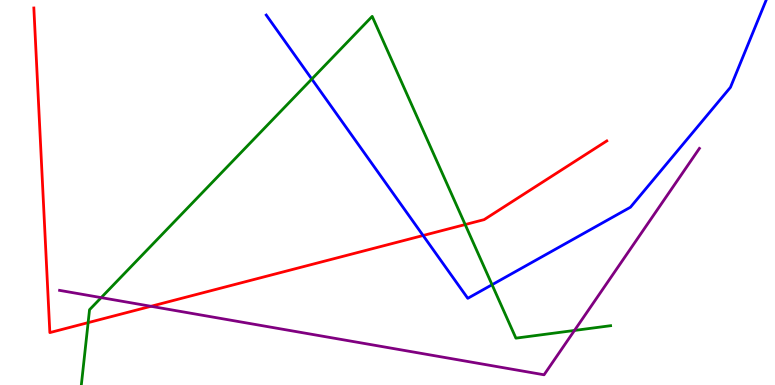[{'lines': ['blue', 'red'], 'intersections': [{'x': 5.46, 'y': 3.88}]}, {'lines': ['green', 'red'], 'intersections': [{'x': 1.14, 'y': 1.62}, {'x': 6.0, 'y': 4.17}]}, {'lines': ['purple', 'red'], 'intersections': [{'x': 1.95, 'y': 2.04}]}, {'lines': ['blue', 'green'], 'intersections': [{'x': 4.02, 'y': 7.95}, {'x': 6.35, 'y': 2.6}]}, {'lines': ['blue', 'purple'], 'intersections': []}, {'lines': ['green', 'purple'], 'intersections': [{'x': 1.31, 'y': 2.27}, {'x': 7.41, 'y': 1.42}]}]